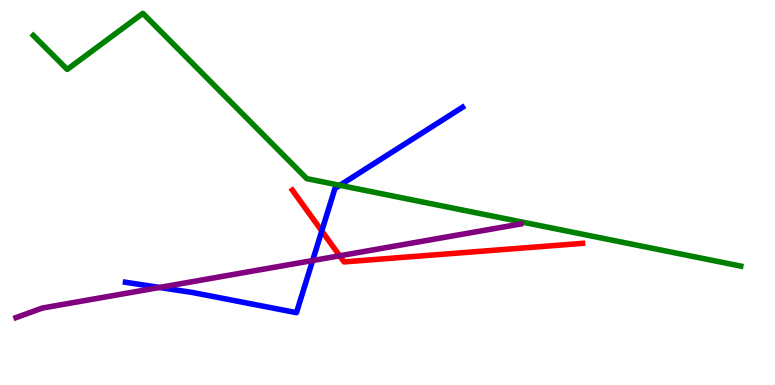[{'lines': ['blue', 'red'], 'intersections': [{'x': 4.15, 'y': 4.0}]}, {'lines': ['green', 'red'], 'intersections': []}, {'lines': ['purple', 'red'], 'intersections': [{'x': 4.38, 'y': 3.36}]}, {'lines': ['blue', 'green'], 'intersections': [{'x': 4.39, 'y': 5.19}]}, {'lines': ['blue', 'purple'], 'intersections': [{'x': 2.06, 'y': 2.53}, {'x': 4.03, 'y': 3.23}]}, {'lines': ['green', 'purple'], 'intersections': []}]